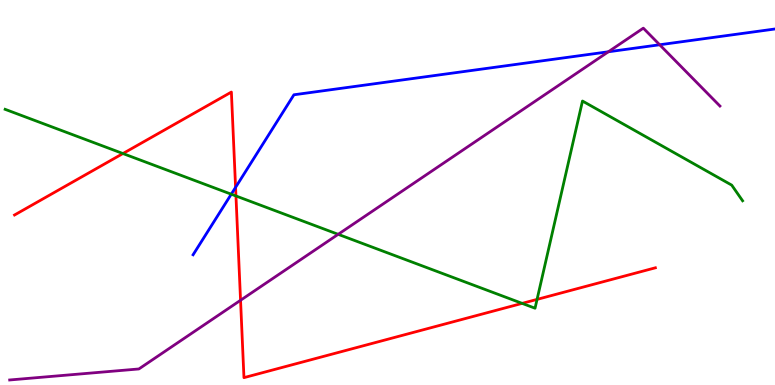[{'lines': ['blue', 'red'], 'intersections': [{'x': 3.04, 'y': 5.13}]}, {'lines': ['green', 'red'], 'intersections': [{'x': 1.59, 'y': 6.01}, {'x': 3.04, 'y': 4.91}, {'x': 6.74, 'y': 2.12}, {'x': 6.93, 'y': 2.22}]}, {'lines': ['purple', 'red'], 'intersections': [{'x': 3.1, 'y': 2.2}]}, {'lines': ['blue', 'green'], 'intersections': [{'x': 2.98, 'y': 4.96}]}, {'lines': ['blue', 'purple'], 'intersections': [{'x': 7.85, 'y': 8.66}, {'x': 8.51, 'y': 8.84}]}, {'lines': ['green', 'purple'], 'intersections': [{'x': 4.36, 'y': 3.91}]}]